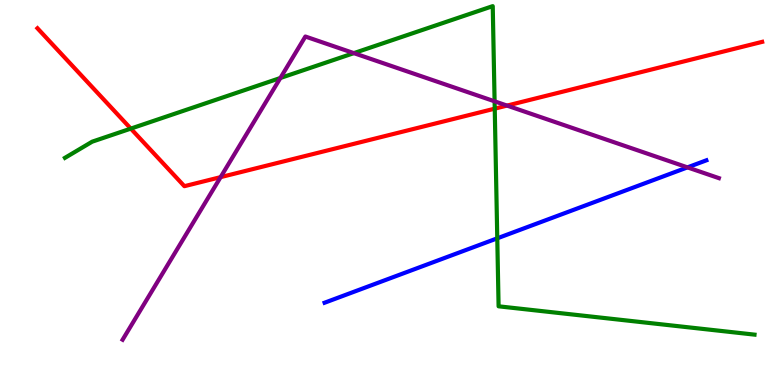[{'lines': ['blue', 'red'], 'intersections': []}, {'lines': ['green', 'red'], 'intersections': [{'x': 1.69, 'y': 6.66}, {'x': 6.38, 'y': 7.18}]}, {'lines': ['purple', 'red'], 'intersections': [{'x': 2.85, 'y': 5.4}, {'x': 6.54, 'y': 7.26}]}, {'lines': ['blue', 'green'], 'intersections': [{'x': 6.42, 'y': 3.81}]}, {'lines': ['blue', 'purple'], 'intersections': [{'x': 8.87, 'y': 5.65}]}, {'lines': ['green', 'purple'], 'intersections': [{'x': 3.62, 'y': 7.97}, {'x': 4.57, 'y': 8.62}, {'x': 6.38, 'y': 7.37}]}]